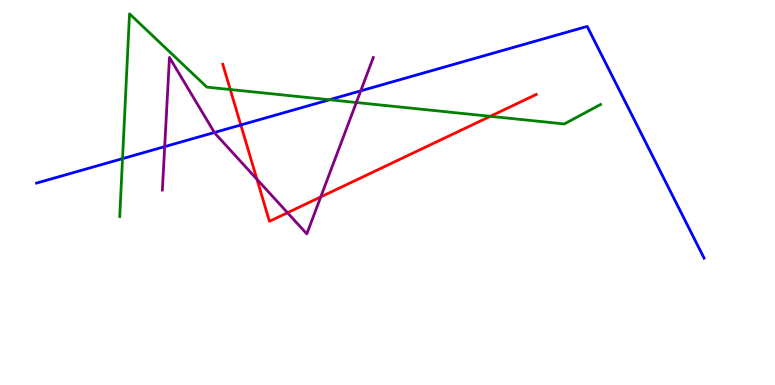[{'lines': ['blue', 'red'], 'intersections': [{'x': 3.11, 'y': 6.75}]}, {'lines': ['green', 'red'], 'intersections': [{'x': 2.97, 'y': 7.67}, {'x': 6.33, 'y': 6.98}]}, {'lines': ['purple', 'red'], 'intersections': [{'x': 3.32, 'y': 5.34}, {'x': 3.71, 'y': 4.47}, {'x': 4.14, 'y': 4.88}]}, {'lines': ['blue', 'green'], 'intersections': [{'x': 1.58, 'y': 5.88}, {'x': 4.25, 'y': 7.41}]}, {'lines': ['blue', 'purple'], 'intersections': [{'x': 2.13, 'y': 6.19}, {'x': 2.77, 'y': 6.56}, {'x': 4.65, 'y': 7.64}]}, {'lines': ['green', 'purple'], 'intersections': [{'x': 4.6, 'y': 7.34}]}]